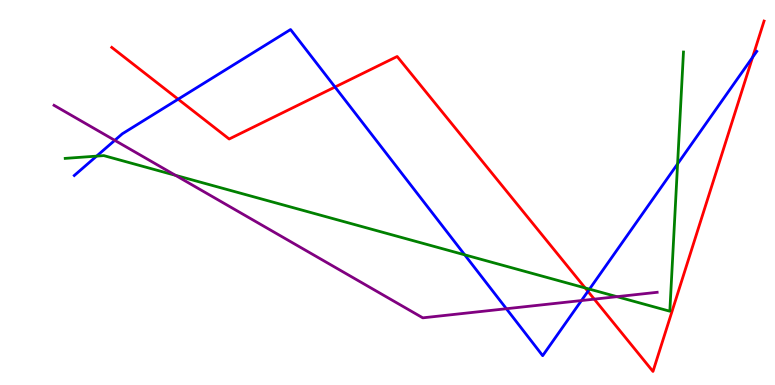[{'lines': ['blue', 'red'], 'intersections': [{'x': 2.3, 'y': 7.42}, {'x': 4.32, 'y': 7.74}, {'x': 7.59, 'y': 2.43}, {'x': 9.71, 'y': 8.51}]}, {'lines': ['green', 'red'], 'intersections': [{'x': 7.55, 'y': 2.52}]}, {'lines': ['purple', 'red'], 'intersections': [{'x': 7.67, 'y': 2.23}]}, {'lines': ['blue', 'green'], 'intersections': [{'x': 1.25, 'y': 5.94}, {'x': 6.0, 'y': 3.38}, {'x': 7.61, 'y': 2.49}, {'x': 8.74, 'y': 5.74}]}, {'lines': ['blue', 'purple'], 'intersections': [{'x': 1.48, 'y': 6.35}, {'x': 6.53, 'y': 1.98}, {'x': 7.5, 'y': 2.19}]}, {'lines': ['green', 'purple'], 'intersections': [{'x': 2.26, 'y': 5.45}, {'x': 7.96, 'y': 2.29}]}]